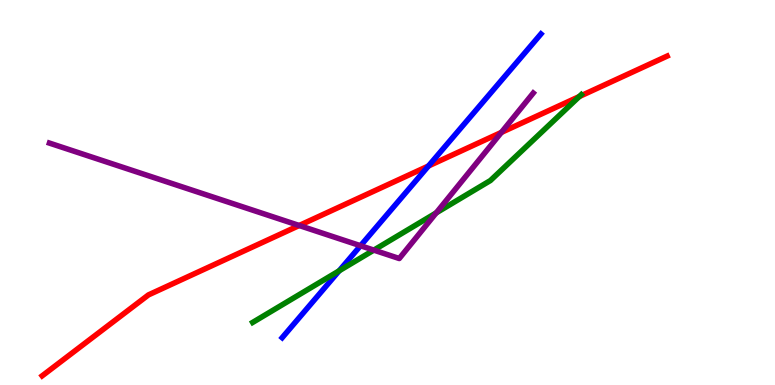[{'lines': ['blue', 'red'], 'intersections': [{'x': 5.53, 'y': 5.69}]}, {'lines': ['green', 'red'], 'intersections': [{'x': 7.47, 'y': 7.49}]}, {'lines': ['purple', 'red'], 'intersections': [{'x': 3.86, 'y': 4.14}, {'x': 6.47, 'y': 6.56}]}, {'lines': ['blue', 'green'], 'intersections': [{'x': 4.38, 'y': 2.97}]}, {'lines': ['blue', 'purple'], 'intersections': [{'x': 4.65, 'y': 3.62}]}, {'lines': ['green', 'purple'], 'intersections': [{'x': 4.82, 'y': 3.5}, {'x': 5.63, 'y': 4.47}]}]